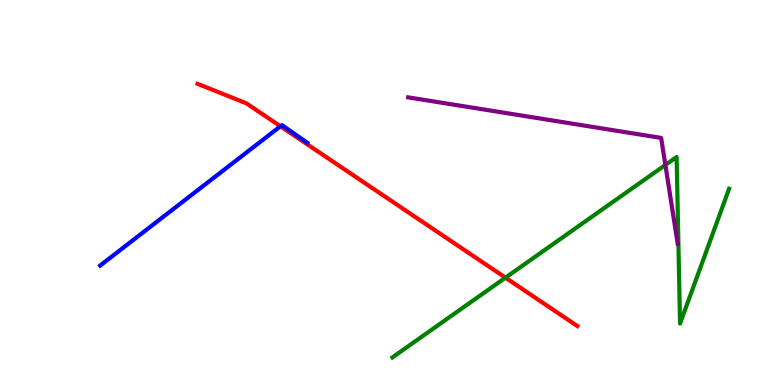[{'lines': ['blue', 'red'], 'intersections': [{'x': 3.62, 'y': 6.72}]}, {'lines': ['green', 'red'], 'intersections': [{'x': 6.52, 'y': 2.79}]}, {'lines': ['purple', 'red'], 'intersections': []}, {'lines': ['blue', 'green'], 'intersections': []}, {'lines': ['blue', 'purple'], 'intersections': []}, {'lines': ['green', 'purple'], 'intersections': [{'x': 8.59, 'y': 5.72}]}]